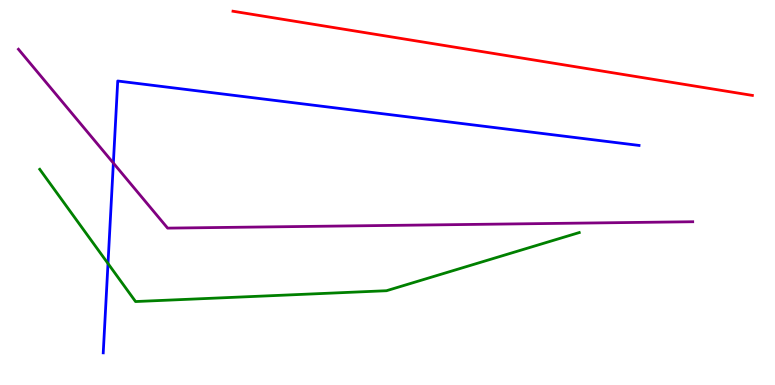[{'lines': ['blue', 'red'], 'intersections': []}, {'lines': ['green', 'red'], 'intersections': []}, {'lines': ['purple', 'red'], 'intersections': []}, {'lines': ['blue', 'green'], 'intersections': [{'x': 1.39, 'y': 3.16}]}, {'lines': ['blue', 'purple'], 'intersections': [{'x': 1.46, 'y': 5.76}]}, {'lines': ['green', 'purple'], 'intersections': []}]